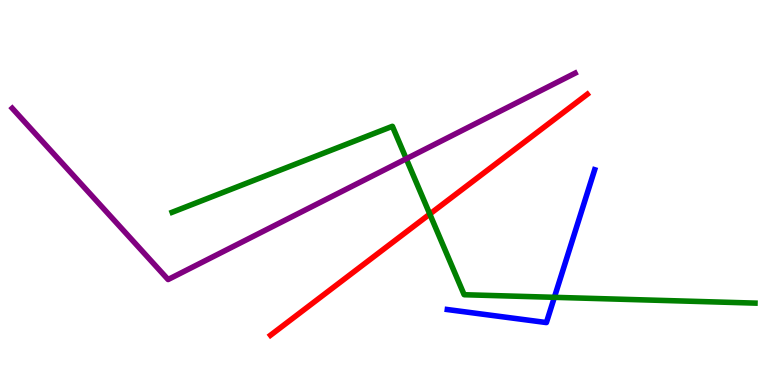[{'lines': ['blue', 'red'], 'intersections': []}, {'lines': ['green', 'red'], 'intersections': [{'x': 5.55, 'y': 4.44}]}, {'lines': ['purple', 'red'], 'intersections': []}, {'lines': ['blue', 'green'], 'intersections': [{'x': 7.15, 'y': 2.28}]}, {'lines': ['blue', 'purple'], 'intersections': []}, {'lines': ['green', 'purple'], 'intersections': [{'x': 5.24, 'y': 5.88}]}]